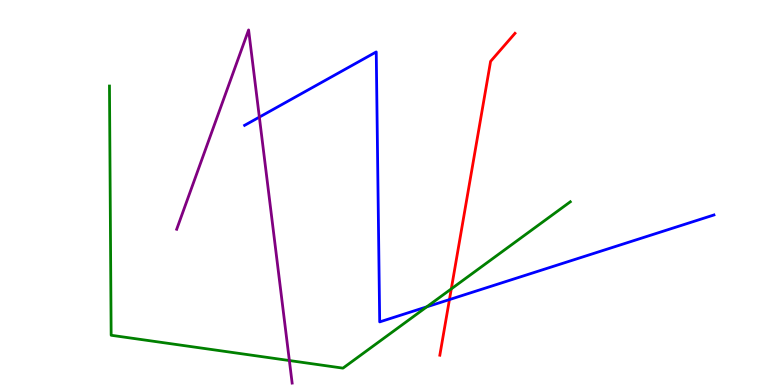[{'lines': ['blue', 'red'], 'intersections': [{'x': 5.8, 'y': 2.22}]}, {'lines': ['green', 'red'], 'intersections': [{'x': 5.82, 'y': 2.5}]}, {'lines': ['purple', 'red'], 'intersections': []}, {'lines': ['blue', 'green'], 'intersections': [{'x': 5.51, 'y': 2.03}]}, {'lines': ['blue', 'purple'], 'intersections': [{'x': 3.35, 'y': 6.96}]}, {'lines': ['green', 'purple'], 'intersections': [{'x': 3.73, 'y': 0.635}]}]